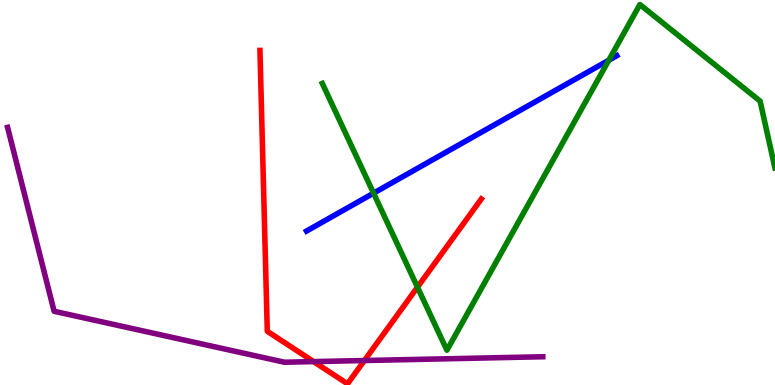[{'lines': ['blue', 'red'], 'intersections': []}, {'lines': ['green', 'red'], 'intersections': [{'x': 5.39, 'y': 2.54}]}, {'lines': ['purple', 'red'], 'intersections': [{'x': 4.05, 'y': 0.608}, {'x': 4.7, 'y': 0.636}]}, {'lines': ['blue', 'green'], 'intersections': [{'x': 4.82, 'y': 4.98}, {'x': 7.86, 'y': 8.44}]}, {'lines': ['blue', 'purple'], 'intersections': []}, {'lines': ['green', 'purple'], 'intersections': []}]